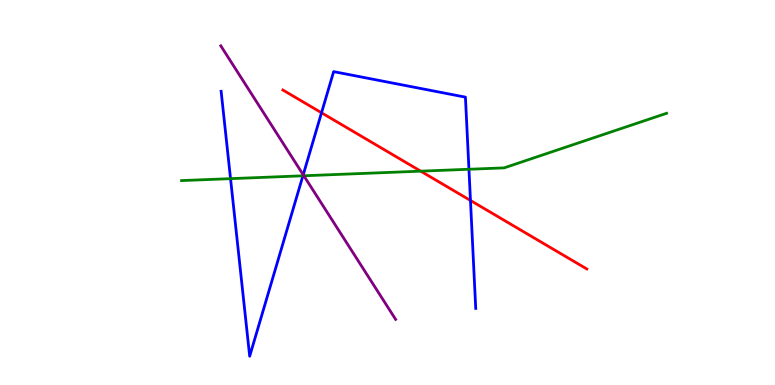[{'lines': ['blue', 'red'], 'intersections': [{'x': 4.15, 'y': 7.07}, {'x': 6.07, 'y': 4.79}]}, {'lines': ['green', 'red'], 'intersections': [{'x': 5.43, 'y': 5.55}]}, {'lines': ['purple', 'red'], 'intersections': []}, {'lines': ['blue', 'green'], 'intersections': [{'x': 2.97, 'y': 5.36}, {'x': 3.91, 'y': 5.43}, {'x': 6.05, 'y': 5.6}]}, {'lines': ['blue', 'purple'], 'intersections': [{'x': 3.91, 'y': 5.46}]}, {'lines': ['green', 'purple'], 'intersections': [{'x': 3.92, 'y': 5.43}]}]